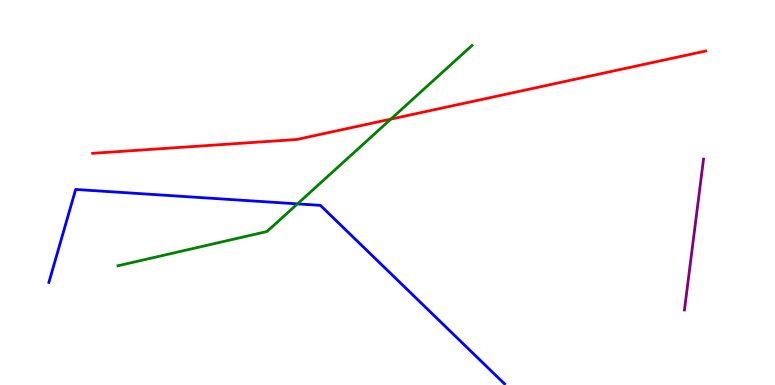[{'lines': ['blue', 'red'], 'intersections': []}, {'lines': ['green', 'red'], 'intersections': [{'x': 5.04, 'y': 6.91}]}, {'lines': ['purple', 'red'], 'intersections': []}, {'lines': ['blue', 'green'], 'intersections': [{'x': 3.84, 'y': 4.7}]}, {'lines': ['blue', 'purple'], 'intersections': []}, {'lines': ['green', 'purple'], 'intersections': []}]